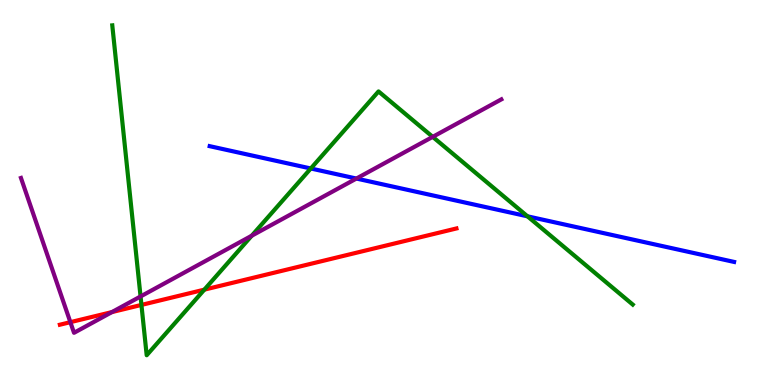[{'lines': ['blue', 'red'], 'intersections': []}, {'lines': ['green', 'red'], 'intersections': [{'x': 1.83, 'y': 2.08}, {'x': 2.64, 'y': 2.48}]}, {'lines': ['purple', 'red'], 'intersections': [{'x': 0.908, 'y': 1.63}, {'x': 1.44, 'y': 1.89}]}, {'lines': ['blue', 'green'], 'intersections': [{'x': 4.01, 'y': 5.62}, {'x': 6.81, 'y': 4.38}]}, {'lines': ['blue', 'purple'], 'intersections': [{'x': 4.6, 'y': 5.36}]}, {'lines': ['green', 'purple'], 'intersections': [{'x': 1.81, 'y': 2.3}, {'x': 3.25, 'y': 3.88}, {'x': 5.58, 'y': 6.45}]}]